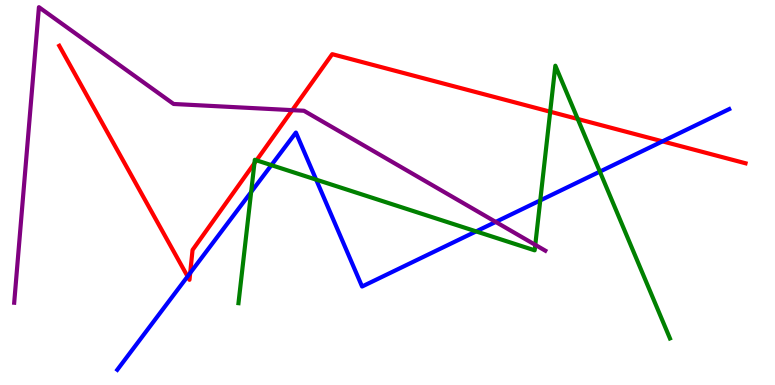[{'lines': ['blue', 'red'], 'intersections': [{'x': 2.42, 'y': 2.82}, {'x': 2.45, 'y': 2.91}, {'x': 8.55, 'y': 6.33}]}, {'lines': ['green', 'red'], 'intersections': [{'x': 3.28, 'y': 5.76}, {'x': 3.31, 'y': 5.84}, {'x': 7.1, 'y': 7.1}, {'x': 7.45, 'y': 6.91}]}, {'lines': ['purple', 'red'], 'intersections': [{'x': 3.77, 'y': 7.14}]}, {'lines': ['blue', 'green'], 'intersections': [{'x': 3.24, 'y': 5.01}, {'x': 3.5, 'y': 5.71}, {'x': 4.08, 'y': 5.33}, {'x': 6.14, 'y': 3.99}, {'x': 6.97, 'y': 4.79}, {'x': 7.74, 'y': 5.54}]}, {'lines': ['blue', 'purple'], 'intersections': [{'x': 6.4, 'y': 4.24}]}, {'lines': ['green', 'purple'], 'intersections': [{'x': 6.91, 'y': 3.64}]}]